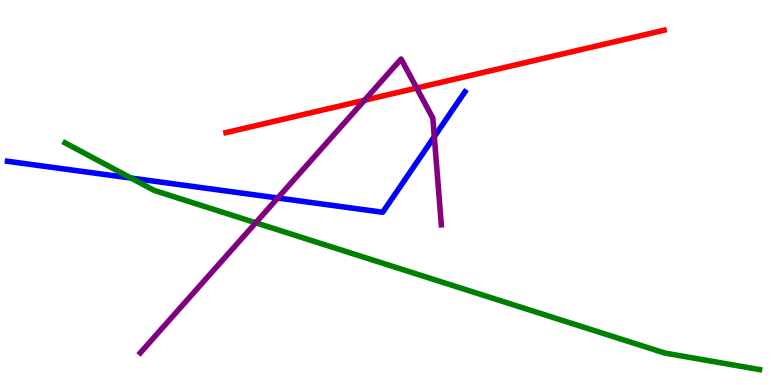[{'lines': ['blue', 'red'], 'intersections': []}, {'lines': ['green', 'red'], 'intersections': []}, {'lines': ['purple', 'red'], 'intersections': [{'x': 4.7, 'y': 7.4}, {'x': 5.38, 'y': 7.71}]}, {'lines': ['blue', 'green'], 'intersections': [{'x': 1.69, 'y': 5.38}]}, {'lines': ['blue', 'purple'], 'intersections': [{'x': 3.58, 'y': 4.86}, {'x': 5.6, 'y': 6.45}]}, {'lines': ['green', 'purple'], 'intersections': [{'x': 3.3, 'y': 4.21}]}]